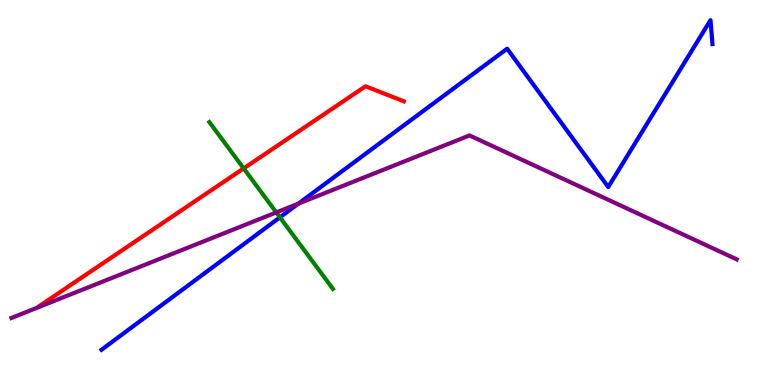[{'lines': ['blue', 'red'], 'intersections': []}, {'lines': ['green', 'red'], 'intersections': [{'x': 3.14, 'y': 5.63}]}, {'lines': ['purple', 'red'], 'intersections': []}, {'lines': ['blue', 'green'], 'intersections': [{'x': 3.61, 'y': 4.35}]}, {'lines': ['blue', 'purple'], 'intersections': [{'x': 3.85, 'y': 4.71}]}, {'lines': ['green', 'purple'], 'intersections': [{'x': 3.56, 'y': 4.48}]}]